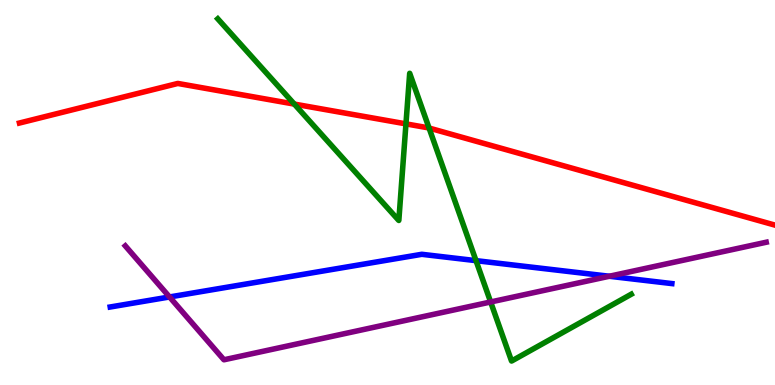[{'lines': ['blue', 'red'], 'intersections': []}, {'lines': ['green', 'red'], 'intersections': [{'x': 3.8, 'y': 7.3}, {'x': 5.24, 'y': 6.78}, {'x': 5.54, 'y': 6.67}]}, {'lines': ['purple', 'red'], 'intersections': []}, {'lines': ['blue', 'green'], 'intersections': [{'x': 6.14, 'y': 3.23}]}, {'lines': ['blue', 'purple'], 'intersections': [{'x': 2.19, 'y': 2.29}, {'x': 7.86, 'y': 2.82}]}, {'lines': ['green', 'purple'], 'intersections': [{'x': 6.33, 'y': 2.16}]}]